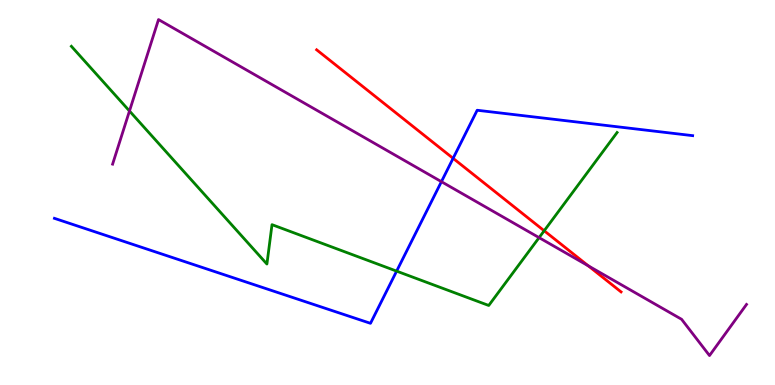[{'lines': ['blue', 'red'], 'intersections': [{'x': 5.85, 'y': 5.89}]}, {'lines': ['green', 'red'], 'intersections': [{'x': 7.02, 'y': 4.01}]}, {'lines': ['purple', 'red'], 'intersections': [{'x': 7.59, 'y': 3.1}]}, {'lines': ['blue', 'green'], 'intersections': [{'x': 5.12, 'y': 2.96}]}, {'lines': ['blue', 'purple'], 'intersections': [{'x': 5.7, 'y': 5.28}]}, {'lines': ['green', 'purple'], 'intersections': [{'x': 1.67, 'y': 7.12}, {'x': 6.96, 'y': 3.83}]}]